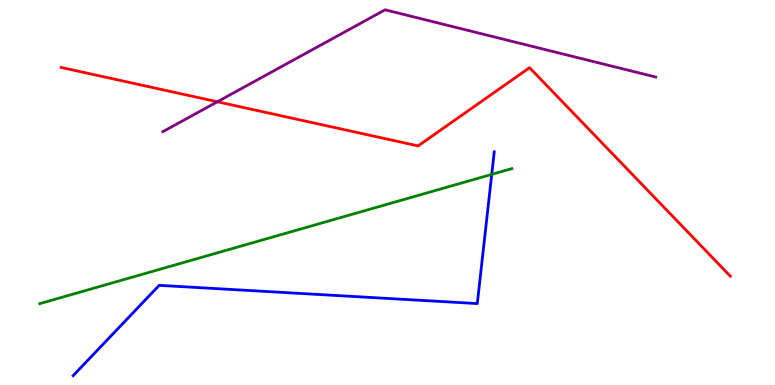[{'lines': ['blue', 'red'], 'intersections': []}, {'lines': ['green', 'red'], 'intersections': []}, {'lines': ['purple', 'red'], 'intersections': [{'x': 2.8, 'y': 7.36}]}, {'lines': ['blue', 'green'], 'intersections': [{'x': 6.34, 'y': 5.47}]}, {'lines': ['blue', 'purple'], 'intersections': []}, {'lines': ['green', 'purple'], 'intersections': []}]